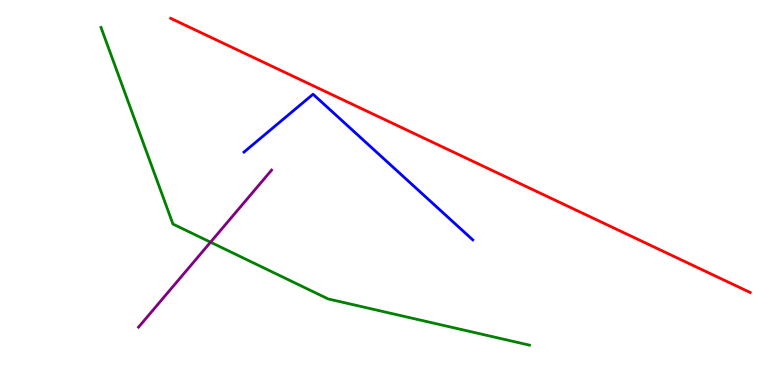[{'lines': ['blue', 'red'], 'intersections': []}, {'lines': ['green', 'red'], 'intersections': []}, {'lines': ['purple', 'red'], 'intersections': []}, {'lines': ['blue', 'green'], 'intersections': []}, {'lines': ['blue', 'purple'], 'intersections': []}, {'lines': ['green', 'purple'], 'intersections': [{'x': 2.72, 'y': 3.71}]}]